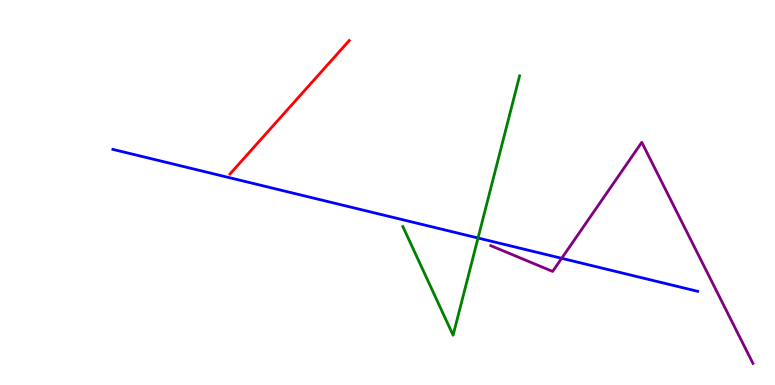[{'lines': ['blue', 'red'], 'intersections': []}, {'lines': ['green', 'red'], 'intersections': []}, {'lines': ['purple', 'red'], 'intersections': []}, {'lines': ['blue', 'green'], 'intersections': [{'x': 6.17, 'y': 3.82}]}, {'lines': ['blue', 'purple'], 'intersections': [{'x': 7.25, 'y': 3.29}]}, {'lines': ['green', 'purple'], 'intersections': []}]